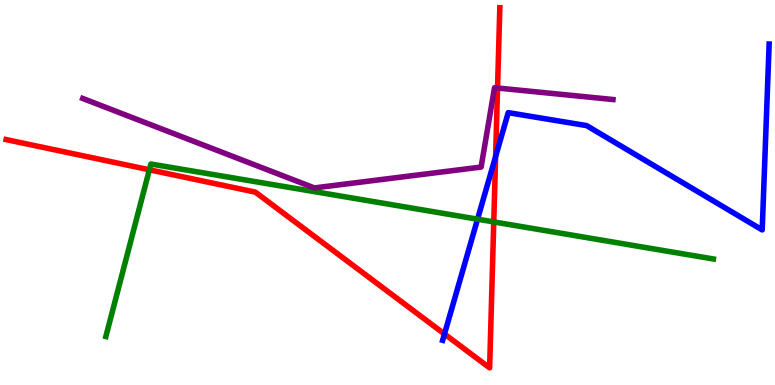[{'lines': ['blue', 'red'], 'intersections': [{'x': 5.74, 'y': 1.32}, {'x': 6.39, 'y': 5.94}]}, {'lines': ['green', 'red'], 'intersections': [{'x': 1.93, 'y': 5.59}, {'x': 6.37, 'y': 4.24}]}, {'lines': ['purple', 'red'], 'intersections': [{'x': 6.42, 'y': 7.71}]}, {'lines': ['blue', 'green'], 'intersections': [{'x': 6.16, 'y': 4.31}]}, {'lines': ['blue', 'purple'], 'intersections': []}, {'lines': ['green', 'purple'], 'intersections': []}]